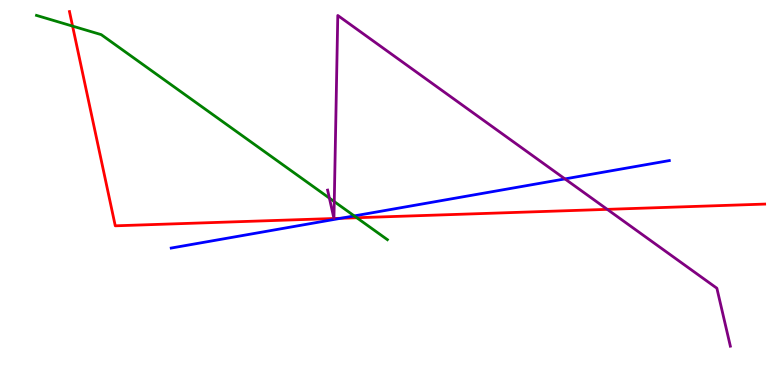[{'lines': ['blue', 'red'], 'intersections': [{'x': 4.4, 'y': 4.33}]}, {'lines': ['green', 'red'], 'intersections': [{'x': 0.936, 'y': 9.32}, {'x': 4.6, 'y': 4.34}]}, {'lines': ['purple', 'red'], 'intersections': [{'x': 4.31, 'y': 4.32}, {'x': 4.31, 'y': 4.32}, {'x': 7.84, 'y': 4.56}]}, {'lines': ['blue', 'green'], 'intersections': [{'x': 4.57, 'y': 4.39}]}, {'lines': ['blue', 'purple'], 'intersections': [{'x': 7.29, 'y': 5.35}]}, {'lines': ['green', 'purple'], 'intersections': [{'x': 4.25, 'y': 4.85}, {'x': 4.31, 'y': 4.76}]}]